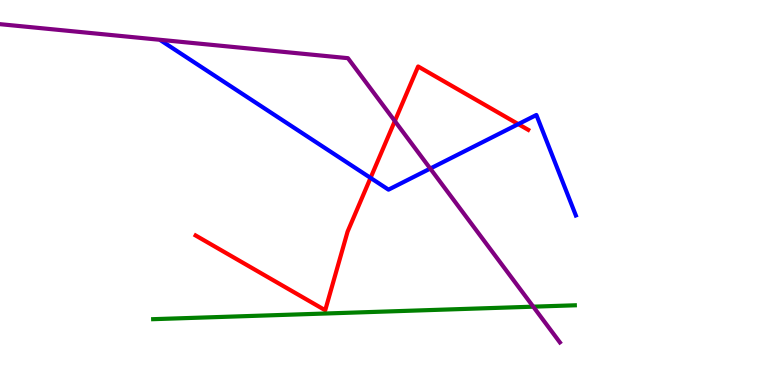[{'lines': ['blue', 'red'], 'intersections': [{'x': 4.78, 'y': 5.38}, {'x': 6.69, 'y': 6.78}]}, {'lines': ['green', 'red'], 'intersections': []}, {'lines': ['purple', 'red'], 'intersections': [{'x': 5.09, 'y': 6.86}]}, {'lines': ['blue', 'green'], 'intersections': []}, {'lines': ['blue', 'purple'], 'intersections': [{'x': 5.55, 'y': 5.62}]}, {'lines': ['green', 'purple'], 'intersections': [{'x': 6.88, 'y': 2.03}]}]